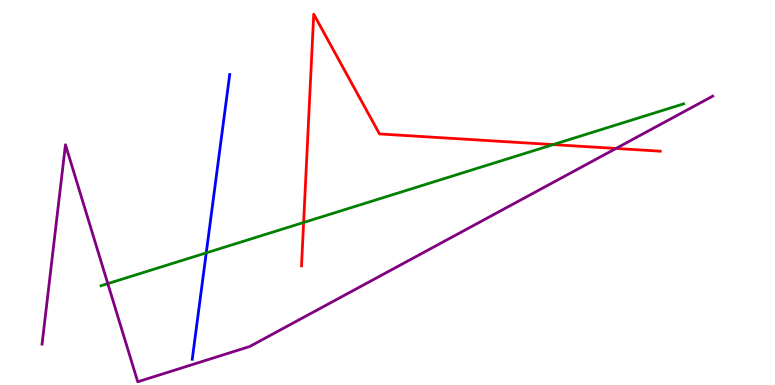[{'lines': ['blue', 'red'], 'intersections': []}, {'lines': ['green', 'red'], 'intersections': [{'x': 3.92, 'y': 4.22}, {'x': 7.14, 'y': 6.24}]}, {'lines': ['purple', 'red'], 'intersections': [{'x': 7.95, 'y': 6.14}]}, {'lines': ['blue', 'green'], 'intersections': [{'x': 2.66, 'y': 3.43}]}, {'lines': ['blue', 'purple'], 'intersections': []}, {'lines': ['green', 'purple'], 'intersections': [{'x': 1.39, 'y': 2.63}]}]